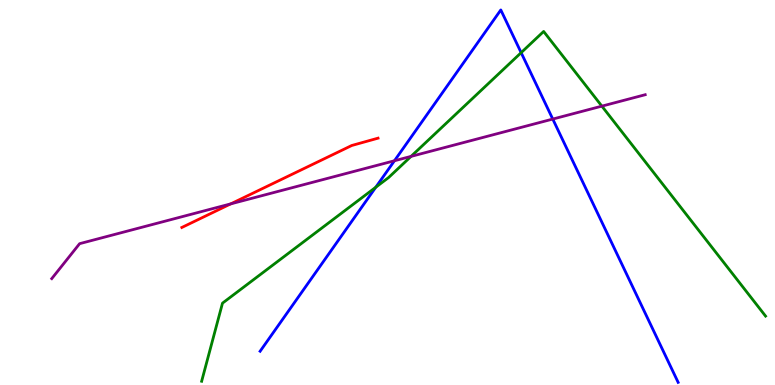[{'lines': ['blue', 'red'], 'intersections': []}, {'lines': ['green', 'red'], 'intersections': []}, {'lines': ['purple', 'red'], 'intersections': [{'x': 2.98, 'y': 4.7}]}, {'lines': ['blue', 'green'], 'intersections': [{'x': 4.85, 'y': 5.14}, {'x': 6.72, 'y': 8.63}]}, {'lines': ['blue', 'purple'], 'intersections': [{'x': 5.09, 'y': 5.82}, {'x': 7.13, 'y': 6.91}]}, {'lines': ['green', 'purple'], 'intersections': [{'x': 5.3, 'y': 5.94}, {'x': 7.77, 'y': 7.24}]}]